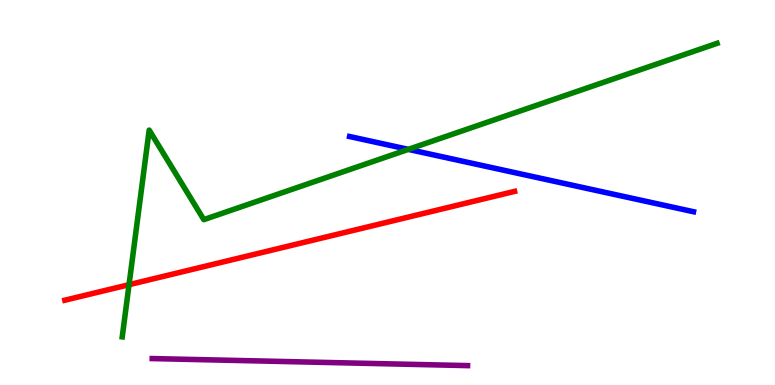[{'lines': ['blue', 'red'], 'intersections': []}, {'lines': ['green', 'red'], 'intersections': [{'x': 1.66, 'y': 2.61}]}, {'lines': ['purple', 'red'], 'intersections': []}, {'lines': ['blue', 'green'], 'intersections': [{'x': 5.27, 'y': 6.12}]}, {'lines': ['blue', 'purple'], 'intersections': []}, {'lines': ['green', 'purple'], 'intersections': []}]